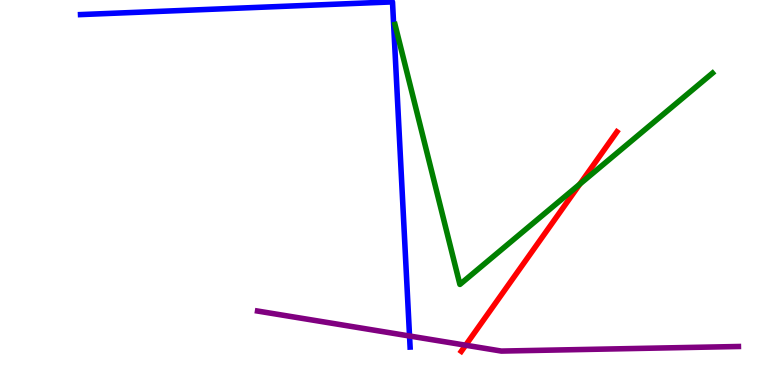[{'lines': ['blue', 'red'], 'intersections': []}, {'lines': ['green', 'red'], 'intersections': [{'x': 7.48, 'y': 5.22}]}, {'lines': ['purple', 'red'], 'intersections': [{'x': 6.01, 'y': 1.03}]}, {'lines': ['blue', 'green'], 'intersections': []}, {'lines': ['blue', 'purple'], 'intersections': [{'x': 5.28, 'y': 1.27}]}, {'lines': ['green', 'purple'], 'intersections': []}]